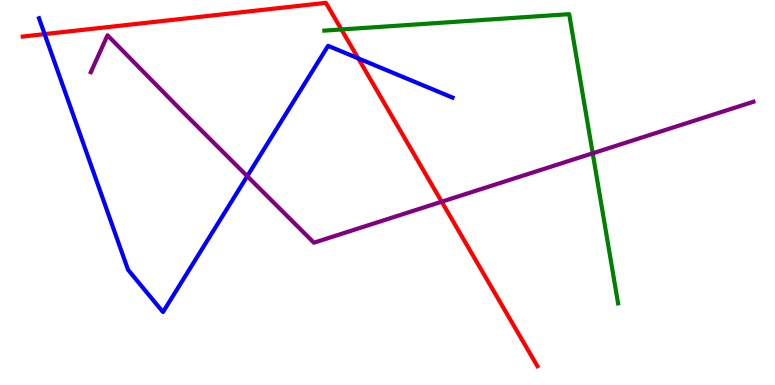[{'lines': ['blue', 'red'], 'intersections': [{'x': 0.576, 'y': 9.11}, {'x': 4.62, 'y': 8.48}]}, {'lines': ['green', 'red'], 'intersections': [{'x': 4.41, 'y': 9.23}]}, {'lines': ['purple', 'red'], 'intersections': [{'x': 5.7, 'y': 4.76}]}, {'lines': ['blue', 'green'], 'intersections': []}, {'lines': ['blue', 'purple'], 'intersections': [{'x': 3.19, 'y': 5.42}]}, {'lines': ['green', 'purple'], 'intersections': [{'x': 7.65, 'y': 6.02}]}]